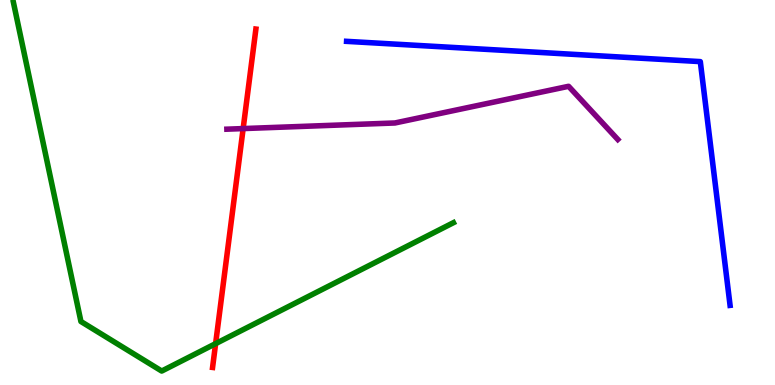[{'lines': ['blue', 'red'], 'intersections': []}, {'lines': ['green', 'red'], 'intersections': [{'x': 2.78, 'y': 1.07}]}, {'lines': ['purple', 'red'], 'intersections': [{'x': 3.14, 'y': 6.66}]}, {'lines': ['blue', 'green'], 'intersections': []}, {'lines': ['blue', 'purple'], 'intersections': []}, {'lines': ['green', 'purple'], 'intersections': []}]